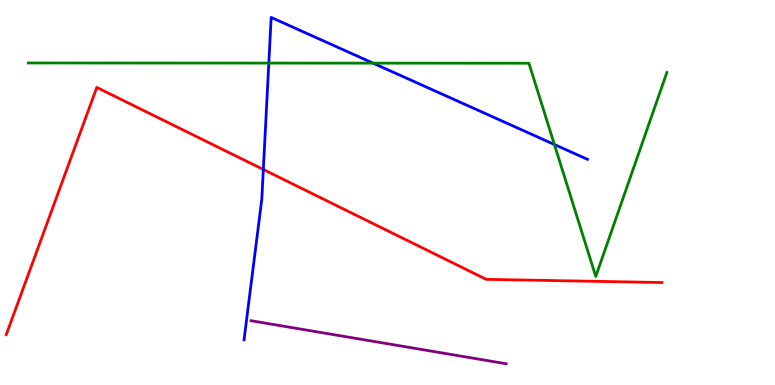[{'lines': ['blue', 'red'], 'intersections': [{'x': 3.4, 'y': 5.6}]}, {'lines': ['green', 'red'], 'intersections': []}, {'lines': ['purple', 'red'], 'intersections': []}, {'lines': ['blue', 'green'], 'intersections': [{'x': 3.47, 'y': 8.36}, {'x': 4.81, 'y': 8.36}, {'x': 7.15, 'y': 6.25}]}, {'lines': ['blue', 'purple'], 'intersections': []}, {'lines': ['green', 'purple'], 'intersections': []}]